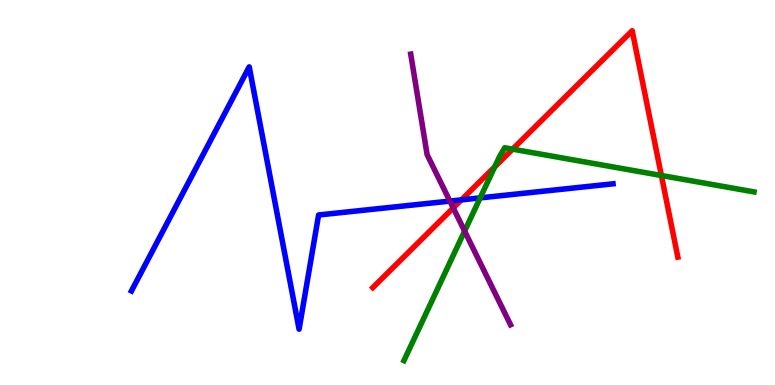[{'lines': ['blue', 'red'], 'intersections': [{'x': 5.95, 'y': 4.81}]}, {'lines': ['green', 'red'], 'intersections': [{'x': 6.38, 'y': 5.66}, {'x': 6.61, 'y': 6.13}, {'x': 8.53, 'y': 5.44}]}, {'lines': ['purple', 'red'], 'intersections': [{'x': 5.85, 'y': 4.6}]}, {'lines': ['blue', 'green'], 'intersections': [{'x': 6.2, 'y': 4.86}]}, {'lines': ['blue', 'purple'], 'intersections': [{'x': 5.81, 'y': 4.78}]}, {'lines': ['green', 'purple'], 'intersections': [{'x': 5.99, 'y': 4.0}]}]